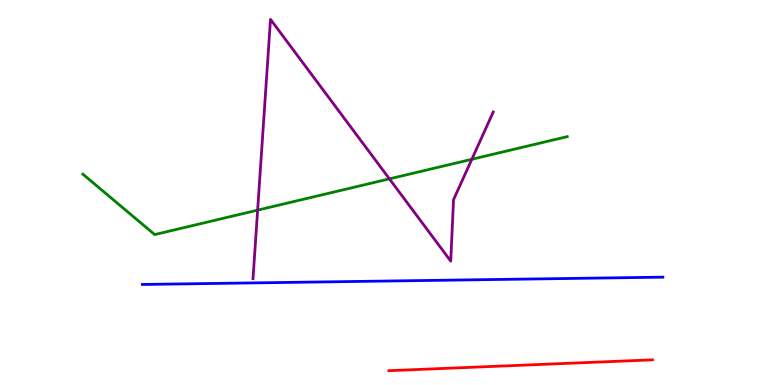[{'lines': ['blue', 'red'], 'intersections': []}, {'lines': ['green', 'red'], 'intersections': []}, {'lines': ['purple', 'red'], 'intersections': []}, {'lines': ['blue', 'green'], 'intersections': []}, {'lines': ['blue', 'purple'], 'intersections': []}, {'lines': ['green', 'purple'], 'intersections': [{'x': 3.32, 'y': 4.54}, {'x': 5.02, 'y': 5.35}, {'x': 6.09, 'y': 5.86}]}]